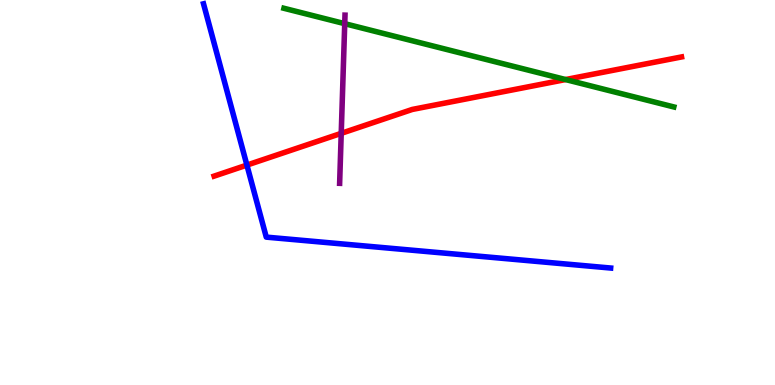[{'lines': ['blue', 'red'], 'intersections': [{'x': 3.19, 'y': 5.71}]}, {'lines': ['green', 'red'], 'intersections': [{'x': 7.3, 'y': 7.93}]}, {'lines': ['purple', 'red'], 'intersections': [{'x': 4.4, 'y': 6.54}]}, {'lines': ['blue', 'green'], 'intersections': []}, {'lines': ['blue', 'purple'], 'intersections': []}, {'lines': ['green', 'purple'], 'intersections': [{'x': 4.45, 'y': 9.39}]}]